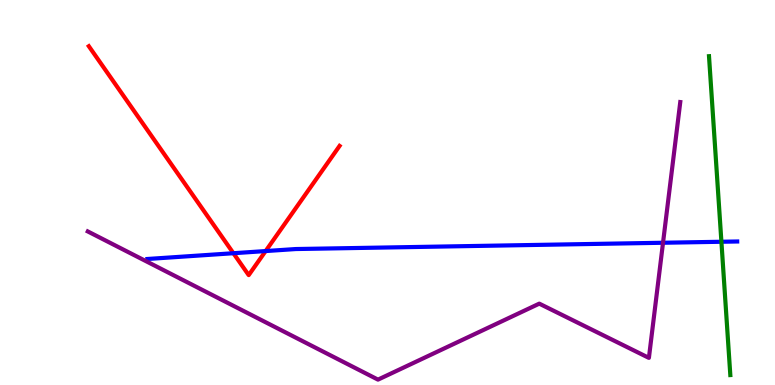[{'lines': ['blue', 'red'], 'intersections': [{'x': 3.01, 'y': 3.42}, {'x': 3.43, 'y': 3.48}]}, {'lines': ['green', 'red'], 'intersections': []}, {'lines': ['purple', 'red'], 'intersections': []}, {'lines': ['blue', 'green'], 'intersections': [{'x': 9.31, 'y': 3.72}]}, {'lines': ['blue', 'purple'], 'intersections': [{'x': 8.56, 'y': 3.69}]}, {'lines': ['green', 'purple'], 'intersections': []}]